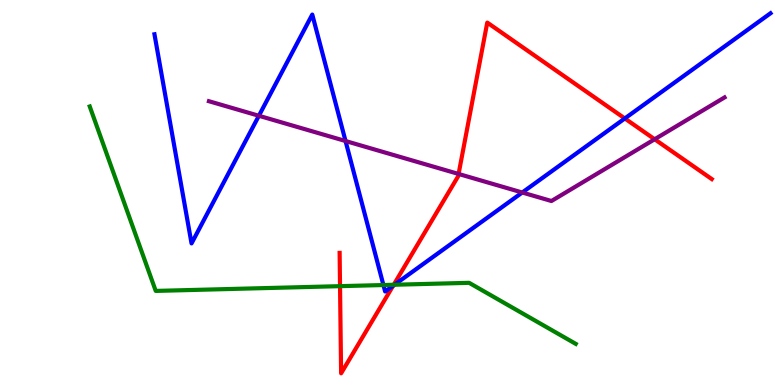[{'lines': ['blue', 'red'], 'intersections': [{'x': 5.07, 'y': 2.58}, {'x': 8.06, 'y': 6.92}]}, {'lines': ['green', 'red'], 'intersections': [{'x': 4.39, 'y': 2.57}, {'x': 5.08, 'y': 2.6}]}, {'lines': ['purple', 'red'], 'intersections': [{'x': 5.92, 'y': 5.48}, {'x': 8.45, 'y': 6.38}]}, {'lines': ['blue', 'green'], 'intersections': [{'x': 4.95, 'y': 2.6}, {'x': 5.09, 'y': 2.6}]}, {'lines': ['blue', 'purple'], 'intersections': [{'x': 3.34, 'y': 6.99}, {'x': 4.46, 'y': 6.34}, {'x': 6.74, 'y': 5.0}]}, {'lines': ['green', 'purple'], 'intersections': []}]